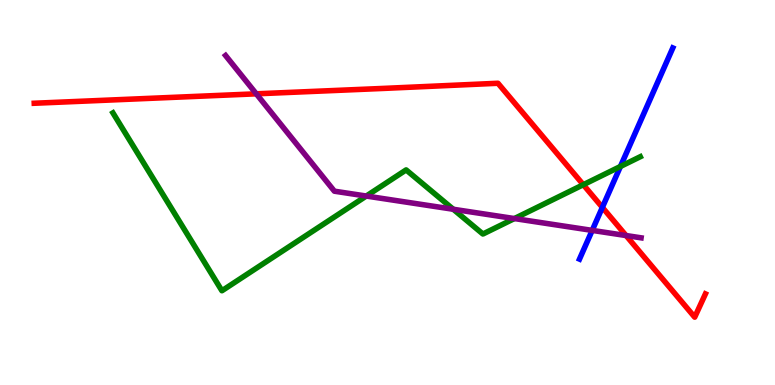[{'lines': ['blue', 'red'], 'intersections': [{'x': 7.77, 'y': 4.61}]}, {'lines': ['green', 'red'], 'intersections': [{'x': 7.53, 'y': 5.2}]}, {'lines': ['purple', 'red'], 'intersections': [{'x': 3.31, 'y': 7.56}, {'x': 8.08, 'y': 3.88}]}, {'lines': ['blue', 'green'], 'intersections': [{'x': 8.01, 'y': 5.68}]}, {'lines': ['blue', 'purple'], 'intersections': [{'x': 7.64, 'y': 4.02}]}, {'lines': ['green', 'purple'], 'intersections': [{'x': 4.73, 'y': 4.91}, {'x': 5.85, 'y': 4.56}, {'x': 6.64, 'y': 4.32}]}]